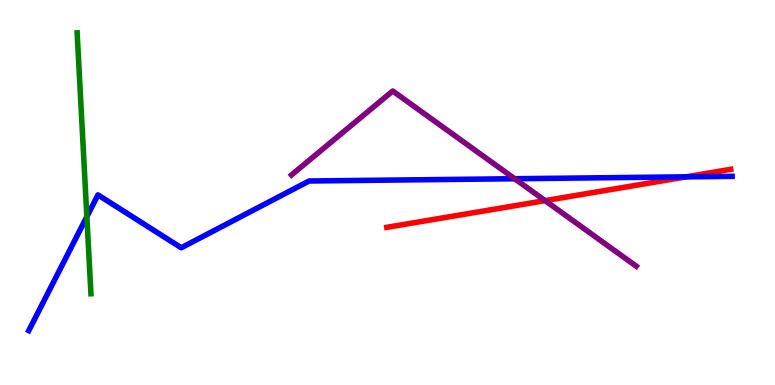[{'lines': ['blue', 'red'], 'intersections': [{'x': 8.85, 'y': 5.41}]}, {'lines': ['green', 'red'], 'intersections': []}, {'lines': ['purple', 'red'], 'intersections': [{'x': 7.03, 'y': 4.79}]}, {'lines': ['blue', 'green'], 'intersections': [{'x': 1.12, 'y': 4.37}]}, {'lines': ['blue', 'purple'], 'intersections': [{'x': 6.64, 'y': 5.36}]}, {'lines': ['green', 'purple'], 'intersections': []}]